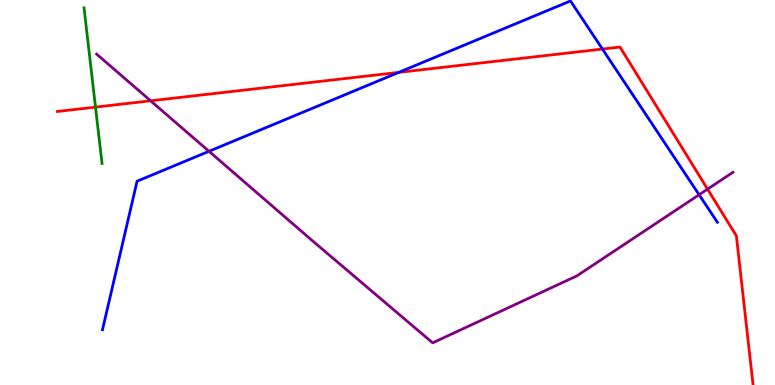[{'lines': ['blue', 'red'], 'intersections': [{'x': 5.15, 'y': 8.12}, {'x': 7.77, 'y': 8.73}]}, {'lines': ['green', 'red'], 'intersections': [{'x': 1.23, 'y': 7.22}]}, {'lines': ['purple', 'red'], 'intersections': [{'x': 1.94, 'y': 7.38}, {'x': 9.13, 'y': 5.09}]}, {'lines': ['blue', 'green'], 'intersections': []}, {'lines': ['blue', 'purple'], 'intersections': [{'x': 2.7, 'y': 6.07}, {'x': 9.02, 'y': 4.94}]}, {'lines': ['green', 'purple'], 'intersections': []}]